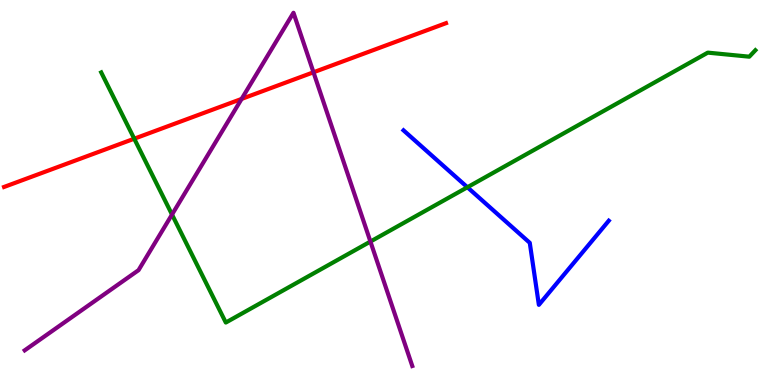[{'lines': ['blue', 'red'], 'intersections': []}, {'lines': ['green', 'red'], 'intersections': [{'x': 1.73, 'y': 6.4}]}, {'lines': ['purple', 'red'], 'intersections': [{'x': 3.12, 'y': 7.43}, {'x': 4.05, 'y': 8.12}]}, {'lines': ['blue', 'green'], 'intersections': [{'x': 6.03, 'y': 5.14}]}, {'lines': ['blue', 'purple'], 'intersections': []}, {'lines': ['green', 'purple'], 'intersections': [{'x': 2.22, 'y': 4.43}, {'x': 4.78, 'y': 3.73}]}]